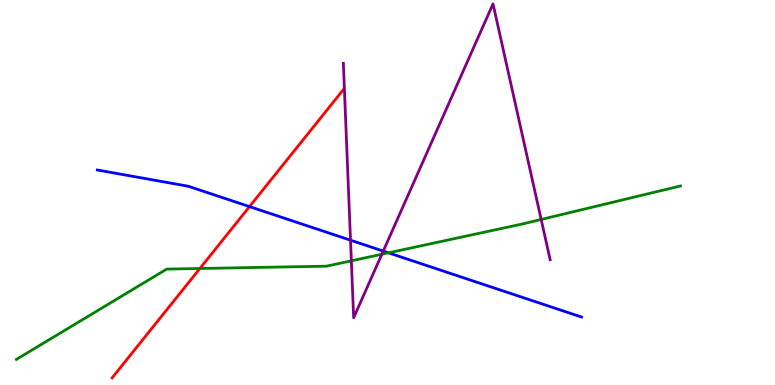[{'lines': ['blue', 'red'], 'intersections': [{'x': 3.22, 'y': 4.63}]}, {'lines': ['green', 'red'], 'intersections': [{'x': 2.58, 'y': 3.03}]}, {'lines': ['purple', 'red'], 'intersections': []}, {'lines': ['blue', 'green'], 'intersections': [{'x': 5.01, 'y': 3.43}]}, {'lines': ['blue', 'purple'], 'intersections': [{'x': 4.52, 'y': 3.76}, {'x': 4.95, 'y': 3.48}]}, {'lines': ['green', 'purple'], 'intersections': [{'x': 4.53, 'y': 3.23}, {'x': 4.93, 'y': 3.4}, {'x': 6.98, 'y': 4.3}]}]